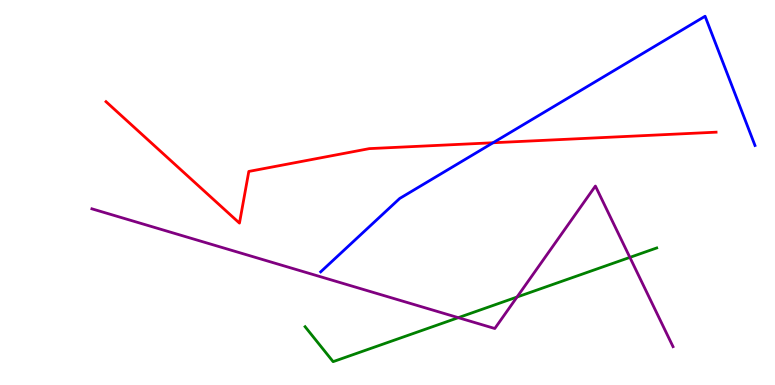[{'lines': ['blue', 'red'], 'intersections': [{'x': 6.36, 'y': 6.29}]}, {'lines': ['green', 'red'], 'intersections': []}, {'lines': ['purple', 'red'], 'intersections': []}, {'lines': ['blue', 'green'], 'intersections': []}, {'lines': ['blue', 'purple'], 'intersections': []}, {'lines': ['green', 'purple'], 'intersections': [{'x': 5.91, 'y': 1.75}, {'x': 6.67, 'y': 2.28}, {'x': 8.13, 'y': 3.31}]}]